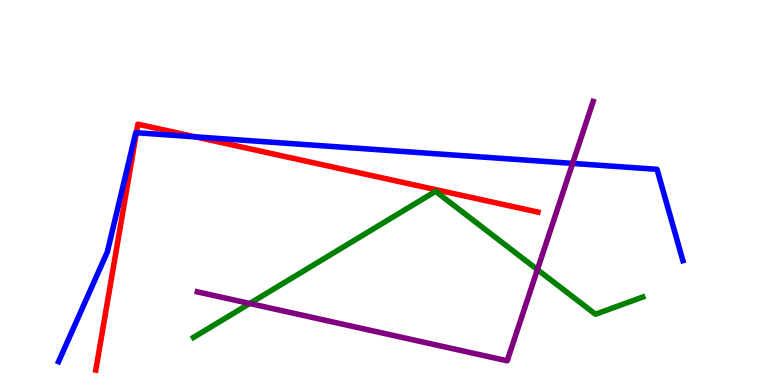[{'lines': ['blue', 'red'], 'intersections': [{'x': 1.76, 'y': 6.55}, {'x': 2.52, 'y': 6.45}]}, {'lines': ['green', 'red'], 'intersections': []}, {'lines': ['purple', 'red'], 'intersections': []}, {'lines': ['blue', 'green'], 'intersections': []}, {'lines': ['blue', 'purple'], 'intersections': [{'x': 7.39, 'y': 5.76}]}, {'lines': ['green', 'purple'], 'intersections': [{'x': 3.22, 'y': 2.12}, {'x': 6.93, 'y': 3.0}]}]